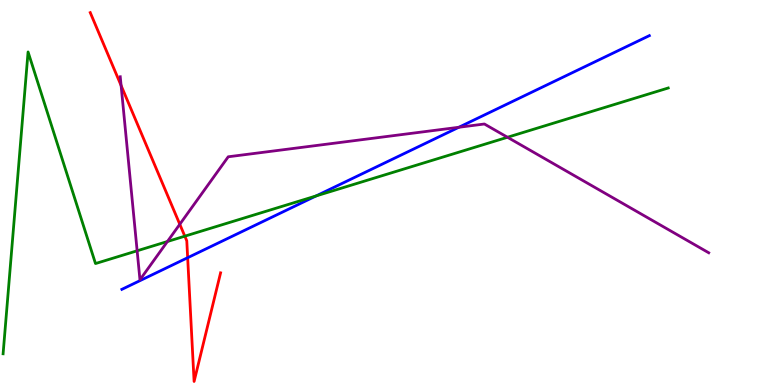[{'lines': ['blue', 'red'], 'intersections': [{'x': 2.42, 'y': 3.31}]}, {'lines': ['green', 'red'], 'intersections': [{'x': 2.38, 'y': 3.87}]}, {'lines': ['purple', 'red'], 'intersections': [{'x': 1.56, 'y': 7.78}, {'x': 2.32, 'y': 4.17}]}, {'lines': ['blue', 'green'], 'intersections': [{'x': 4.08, 'y': 4.91}]}, {'lines': ['blue', 'purple'], 'intersections': [{'x': 5.92, 'y': 6.69}]}, {'lines': ['green', 'purple'], 'intersections': [{'x': 1.77, 'y': 3.49}, {'x': 2.16, 'y': 3.73}, {'x': 6.55, 'y': 6.43}]}]